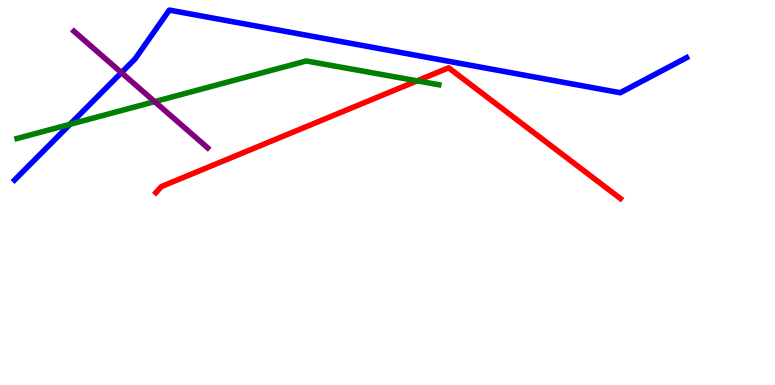[{'lines': ['blue', 'red'], 'intersections': []}, {'lines': ['green', 'red'], 'intersections': [{'x': 5.38, 'y': 7.9}]}, {'lines': ['purple', 'red'], 'intersections': []}, {'lines': ['blue', 'green'], 'intersections': [{'x': 0.903, 'y': 6.77}]}, {'lines': ['blue', 'purple'], 'intersections': [{'x': 1.57, 'y': 8.11}]}, {'lines': ['green', 'purple'], 'intersections': [{'x': 2.0, 'y': 7.36}]}]